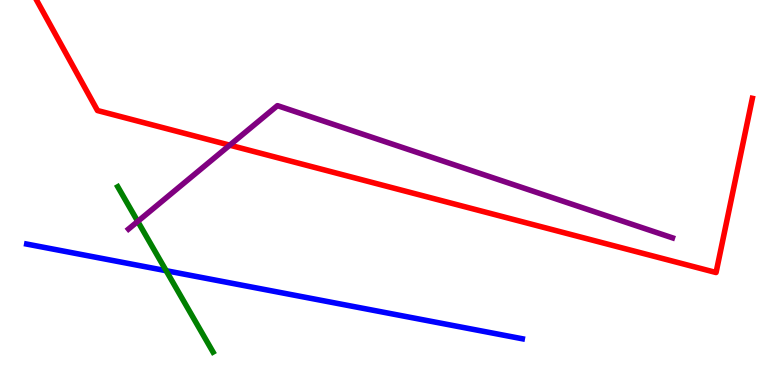[{'lines': ['blue', 'red'], 'intersections': []}, {'lines': ['green', 'red'], 'intersections': []}, {'lines': ['purple', 'red'], 'intersections': [{'x': 2.96, 'y': 6.23}]}, {'lines': ['blue', 'green'], 'intersections': [{'x': 2.14, 'y': 2.97}]}, {'lines': ['blue', 'purple'], 'intersections': []}, {'lines': ['green', 'purple'], 'intersections': [{'x': 1.78, 'y': 4.25}]}]